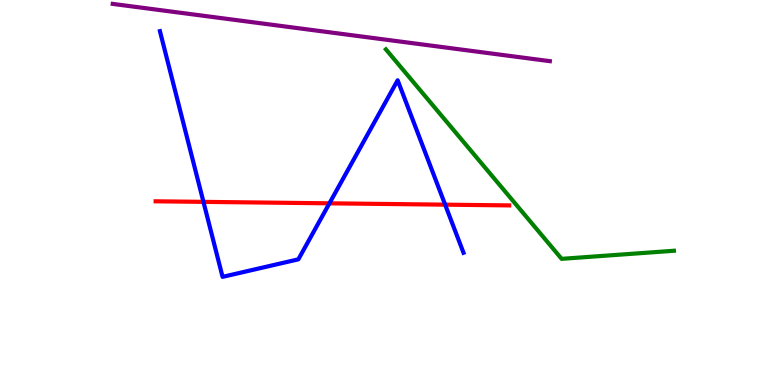[{'lines': ['blue', 'red'], 'intersections': [{'x': 2.63, 'y': 4.76}, {'x': 4.25, 'y': 4.72}, {'x': 5.74, 'y': 4.68}]}, {'lines': ['green', 'red'], 'intersections': []}, {'lines': ['purple', 'red'], 'intersections': []}, {'lines': ['blue', 'green'], 'intersections': []}, {'lines': ['blue', 'purple'], 'intersections': []}, {'lines': ['green', 'purple'], 'intersections': []}]